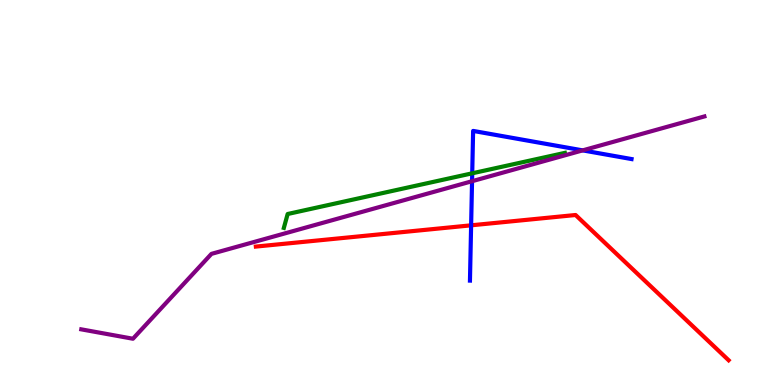[{'lines': ['blue', 'red'], 'intersections': [{'x': 6.08, 'y': 4.15}]}, {'lines': ['green', 'red'], 'intersections': []}, {'lines': ['purple', 'red'], 'intersections': []}, {'lines': ['blue', 'green'], 'intersections': [{'x': 6.09, 'y': 5.5}]}, {'lines': ['blue', 'purple'], 'intersections': [{'x': 6.09, 'y': 5.29}, {'x': 7.52, 'y': 6.09}]}, {'lines': ['green', 'purple'], 'intersections': []}]